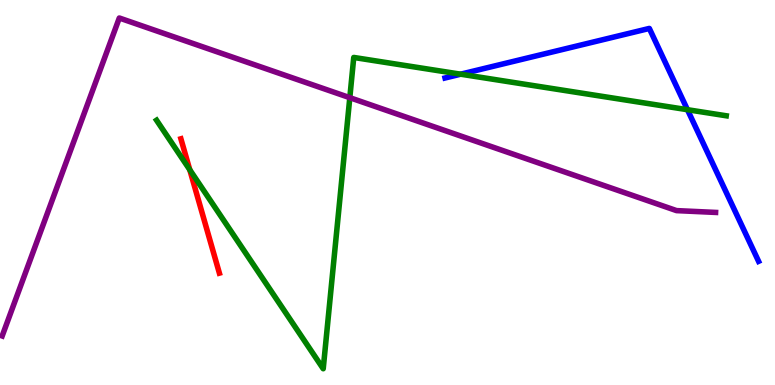[{'lines': ['blue', 'red'], 'intersections': []}, {'lines': ['green', 'red'], 'intersections': [{'x': 2.45, 'y': 5.59}]}, {'lines': ['purple', 'red'], 'intersections': []}, {'lines': ['blue', 'green'], 'intersections': [{'x': 5.94, 'y': 8.07}, {'x': 8.87, 'y': 7.15}]}, {'lines': ['blue', 'purple'], 'intersections': []}, {'lines': ['green', 'purple'], 'intersections': [{'x': 4.51, 'y': 7.46}]}]